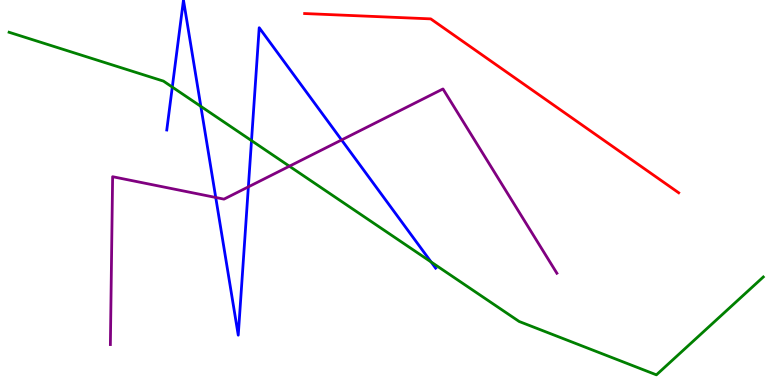[{'lines': ['blue', 'red'], 'intersections': []}, {'lines': ['green', 'red'], 'intersections': []}, {'lines': ['purple', 'red'], 'intersections': []}, {'lines': ['blue', 'green'], 'intersections': [{'x': 2.22, 'y': 7.74}, {'x': 2.59, 'y': 7.24}, {'x': 3.25, 'y': 6.35}, {'x': 5.56, 'y': 3.2}]}, {'lines': ['blue', 'purple'], 'intersections': [{'x': 2.78, 'y': 4.87}, {'x': 3.2, 'y': 5.15}, {'x': 4.41, 'y': 6.36}]}, {'lines': ['green', 'purple'], 'intersections': [{'x': 3.73, 'y': 5.68}]}]